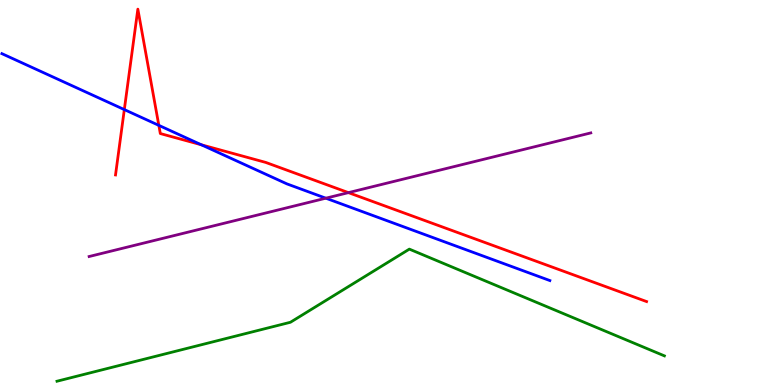[{'lines': ['blue', 'red'], 'intersections': [{'x': 1.6, 'y': 7.15}, {'x': 2.05, 'y': 6.74}, {'x': 2.6, 'y': 6.24}]}, {'lines': ['green', 'red'], 'intersections': []}, {'lines': ['purple', 'red'], 'intersections': [{'x': 4.5, 'y': 5.0}]}, {'lines': ['blue', 'green'], 'intersections': []}, {'lines': ['blue', 'purple'], 'intersections': [{'x': 4.2, 'y': 4.85}]}, {'lines': ['green', 'purple'], 'intersections': []}]